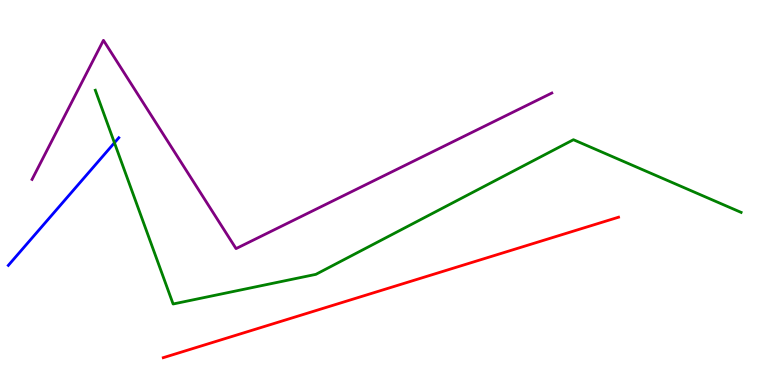[{'lines': ['blue', 'red'], 'intersections': []}, {'lines': ['green', 'red'], 'intersections': []}, {'lines': ['purple', 'red'], 'intersections': []}, {'lines': ['blue', 'green'], 'intersections': [{'x': 1.48, 'y': 6.29}]}, {'lines': ['blue', 'purple'], 'intersections': []}, {'lines': ['green', 'purple'], 'intersections': []}]